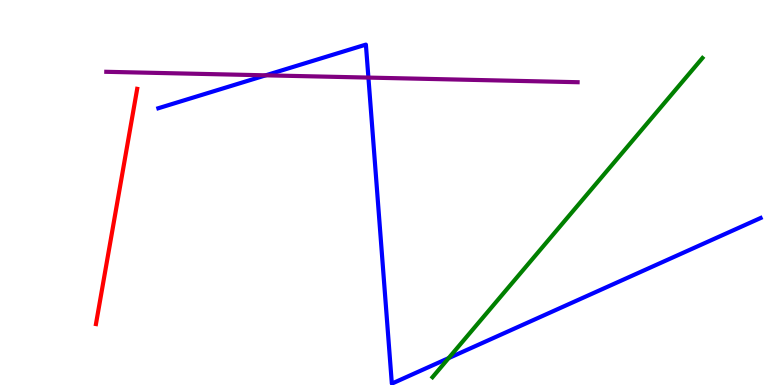[{'lines': ['blue', 'red'], 'intersections': []}, {'lines': ['green', 'red'], 'intersections': []}, {'lines': ['purple', 'red'], 'intersections': []}, {'lines': ['blue', 'green'], 'intersections': [{'x': 5.79, 'y': 0.698}]}, {'lines': ['blue', 'purple'], 'intersections': [{'x': 3.43, 'y': 8.04}, {'x': 4.75, 'y': 7.98}]}, {'lines': ['green', 'purple'], 'intersections': []}]